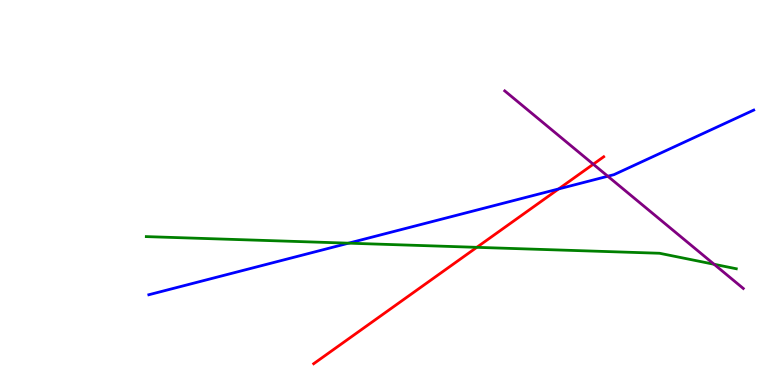[{'lines': ['blue', 'red'], 'intersections': [{'x': 7.21, 'y': 5.09}]}, {'lines': ['green', 'red'], 'intersections': [{'x': 6.15, 'y': 3.58}]}, {'lines': ['purple', 'red'], 'intersections': [{'x': 7.66, 'y': 5.73}]}, {'lines': ['blue', 'green'], 'intersections': [{'x': 4.5, 'y': 3.68}]}, {'lines': ['blue', 'purple'], 'intersections': [{'x': 7.84, 'y': 5.42}]}, {'lines': ['green', 'purple'], 'intersections': [{'x': 9.21, 'y': 3.14}]}]